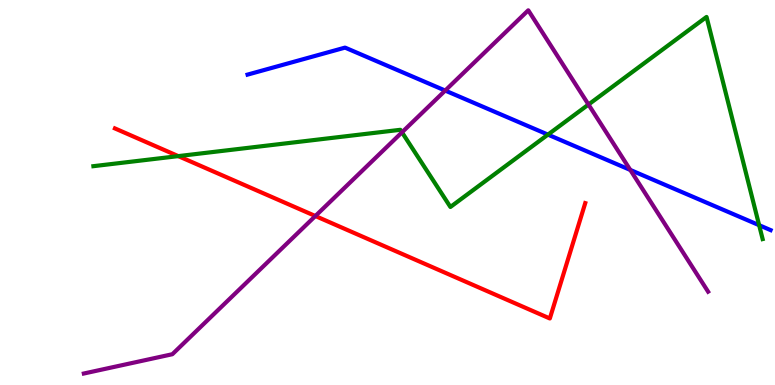[{'lines': ['blue', 'red'], 'intersections': []}, {'lines': ['green', 'red'], 'intersections': [{'x': 2.3, 'y': 5.94}]}, {'lines': ['purple', 'red'], 'intersections': [{'x': 4.07, 'y': 4.39}]}, {'lines': ['blue', 'green'], 'intersections': [{'x': 7.07, 'y': 6.5}, {'x': 9.8, 'y': 4.15}]}, {'lines': ['blue', 'purple'], 'intersections': [{'x': 5.74, 'y': 7.65}, {'x': 8.13, 'y': 5.59}]}, {'lines': ['green', 'purple'], 'intersections': [{'x': 5.19, 'y': 6.56}, {'x': 7.59, 'y': 7.28}]}]